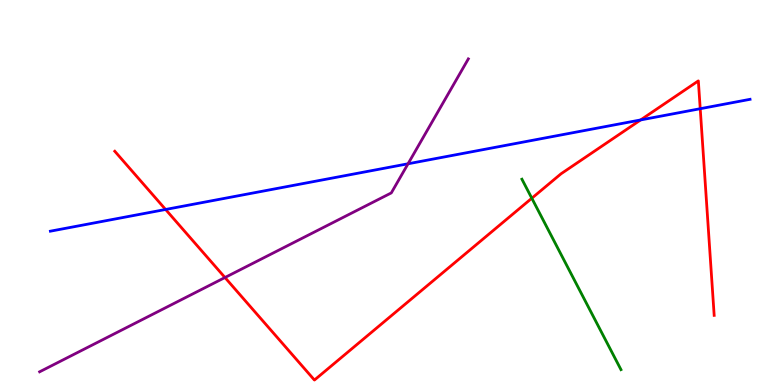[{'lines': ['blue', 'red'], 'intersections': [{'x': 2.14, 'y': 4.56}, {'x': 8.27, 'y': 6.88}, {'x': 9.04, 'y': 7.18}]}, {'lines': ['green', 'red'], 'intersections': [{'x': 6.86, 'y': 4.85}]}, {'lines': ['purple', 'red'], 'intersections': [{'x': 2.9, 'y': 2.79}]}, {'lines': ['blue', 'green'], 'intersections': []}, {'lines': ['blue', 'purple'], 'intersections': [{'x': 5.27, 'y': 5.75}]}, {'lines': ['green', 'purple'], 'intersections': []}]